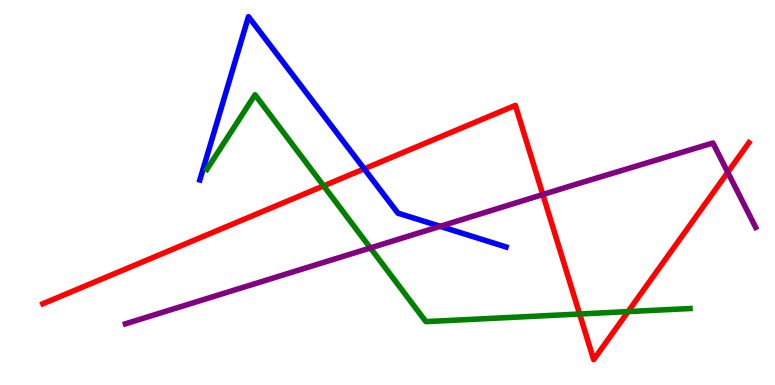[{'lines': ['blue', 'red'], 'intersections': [{'x': 4.7, 'y': 5.61}]}, {'lines': ['green', 'red'], 'intersections': [{'x': 4.18, 'y': 5.17}, {'x': 7.48, 'y': 1.84}, {'x': 8.1, 'y': 1.91}]}, {'lines': ['purple', 'red'], 'intersections': [{'x': 7.0, 'y': 4.95}, {'x': 9.39, 'y': 5.52}]}, {'lines': ['blue', 'green'], 'intersections': []}, {'lines': ['blue', 'purple'], 'intersections': [{'x': 5.68, 'y': 4.12}]}, {'lines': ['green', 'purple'], 'intersections': [{'x': 4.78, 'y': 3.56}]}]